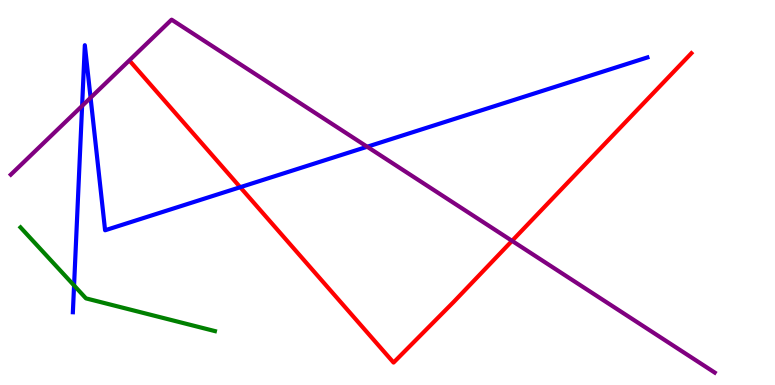[{'lines': ['blue', 'red'], 'intersections': [{'x': 3.1, 'y': 5.14}]}, {'lines': ['green', 'red'], 'intersections': []}, {'lines': ['purple', 'red'], 'intersections': [{'x': 6.61, 'y': 3.74}]}, {'lines': ['blue', 'green'], 'intersections': [{'x': 0.956, 'y': 2.59}]}, {'lines': ['blue', 'purple'], 'intersections': [{'x': 1.06, 'y': 7.25}, {'x': 1.17, 'y': 7.46}, {'x': 4.74, 'y': 6.19}]}, {'lines': ['green', 'purple'], 'intersections': []}]